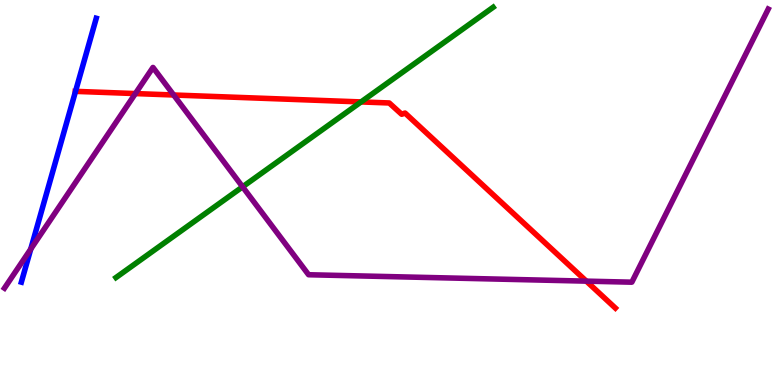[{'lines': ['blue', 'red'], 'intersections': [{'x': 0.974, 'y': 7.63}]}, {'lines': ['green', 'red'], 'intersections': [{'x': 4.66, 'y': 7.35}]}, {'lines': ['purple', 'red'], 'intersections': [{'x': 1.75, 'y': 7.57}, {'x': 2.24, 'y': 7.53}, {'x': 7.57, 'y': 2.7}]}, {'lines': ['blue', 'green'], 'intersections': []}, {'lines': ['blue', 'purple'], 'intersections': [{'x': 0.397, 'y': 3.53}]}, {'lines': ['green', 'purple'], 'intersections': [{'x': 3.13, 'y': 5.15}]}]